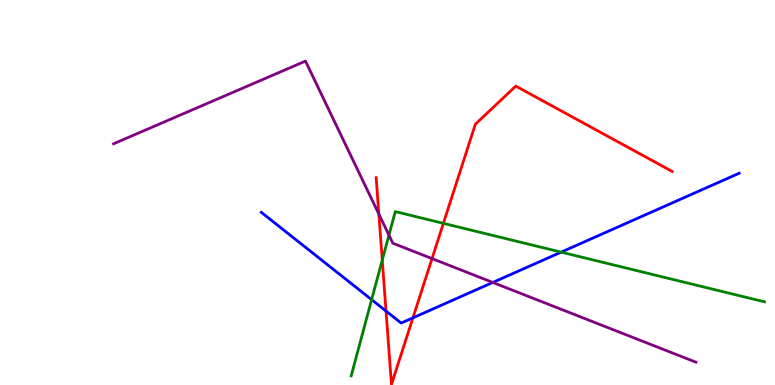[{'lines': ['blue', 'red'], 'intersections': [{'x': 4.98, 'y': 1.92}, {'x': 5.33, 'y': 1.74}]}, {'lines': ['green', 'red'], 'intersections': [{'x': 4.93, 'y': 3.24}, {'x': 5.72, 'y': 4.2}]}, {'lines': ['purple', 'red'], 'intersections': [{'x': 4.89, 'y': 4.44}, {'x': 5.57, 'y': 3.28}]}, {'lines': ['blue', 'green'], 'intersections': [{'x': 4.8, 'y': 2.22}, {'x': 7.24, 'y': 3.45}]}, {'lines': ['blue', 'purple'], 'intersections': [{'x': 6.36, 'y': 2.66}]}, {'lines': ['green', 'purple'], 'intersections': [{'x': 5.02, 'y': 3.89}]}]